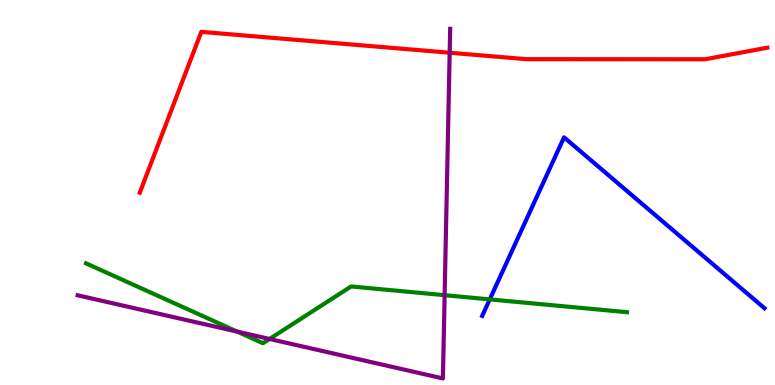[{'lines': ['blue', 'red'], 'intersections': []}, {'lines': ['green', 'red'], 'intersections': []}, {'lines': ['purple', 'red'], 'intersections': [{'x': 5.8, 'y': 8.63}]}, {'lines': ['blue', 'green'], 'intersections': [{'x': 6.32, 'y': 2.22}]}, {'lines': ['blue', 'purple'], 'intersections': []}, {'lines': ['green', 'purple'], 'intersections': [{'x': 3.06, 'y': 1.39}, {'x': 3.48, 'y': 1.2}, {'x': 5.74, 'y': 2.33}]}]